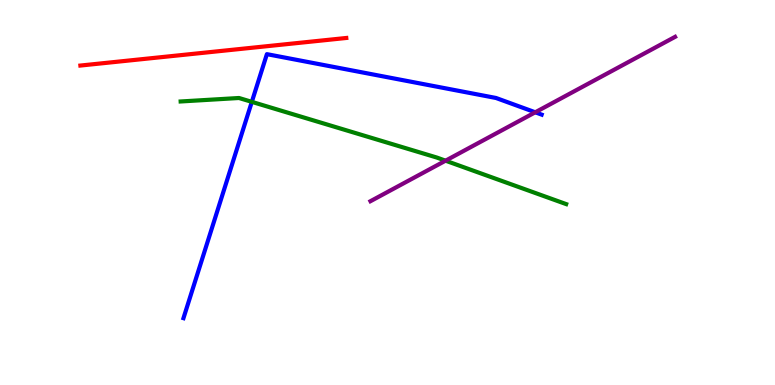[{'lines': ['blue', 'red'], 'intersections': []}, {'lines': ['green', 'red'], 'intersections': []}, {'lines': ['purple', 'red'], 'intersections': []}, {'lines': ['blue', 'green'], 'intersections': [{'x': 3.25, 'y': 7.35}]}, {'lines': ['blue', 'purple'], 'intersections': [{'x': 6.91, 'y': 7.08}]}, {'lines': ['green', 'purple'], 'intersections': [{'x': 5.75, 'y': 5.83}]}]